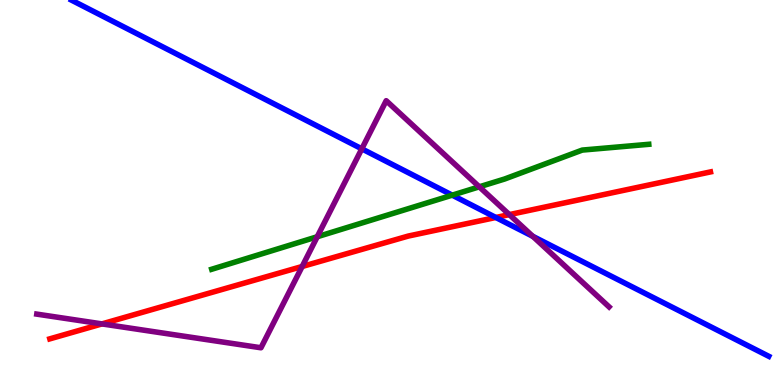[{'lines': ['blue', 'red'], 'intersections': [{'x': 6.4, 'y': 4.35}]}, {'lines': ['green', 'red'], 'intersections': []}, {'lines': ['purple', 'red'], 'intersections': [{'x': 1.32, 'y': 1.59}, {'x': 3.9, 'y': 3.08}, {'x': 6.57, 'y': 4.43}]}, {'lines': ['blue', 'green'], 'intersections': [{'x': 5.84, 'y': 4.93}]}, {'lines': ['blue', 'purple'], 'intersections': [{'x': 4.67, 'y': 6.13}, {'x': 6.87, 'y': 3.86}]}, {'lines': ['green', 'purple'], 'intersections': [{'x': 4.09, 'y': 3.85}, {'x': 6.18, 'y': 5.15}]}]